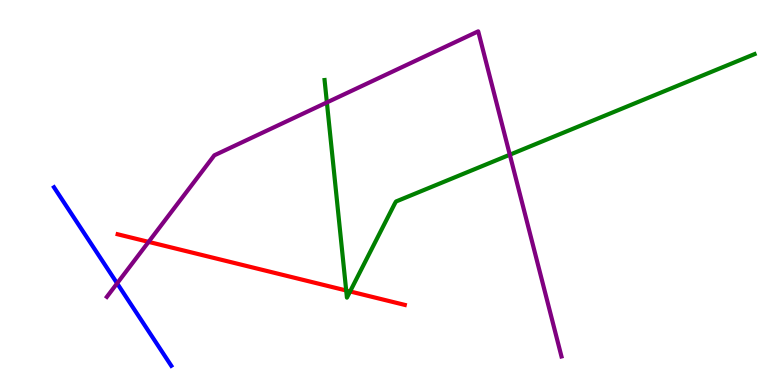[{'lines': ['blue', 'red'], 'intersections': []}, {'lines': ['green', 'red'], 'intersections': [{'x': 4.47, 'y': 2.45}, {'x': 4.52, 'y': 2.43}]}, {'lines': ['purple', 'red'], 'intersections': [{'x': 1.92, 'y': 3.72}]}, {'lines': ['blue', 'green'], 'intersections': []}, {'lines': ['blue', 'purple'], 'intersections': [{'x': 1.51, 'y': 2.64}]}, {'lines': ['green', 'purple'], 'intersections': [{'x': 4.22, 'y': 7.34}, {'x': 6.58, 'y': 5.98}]}]